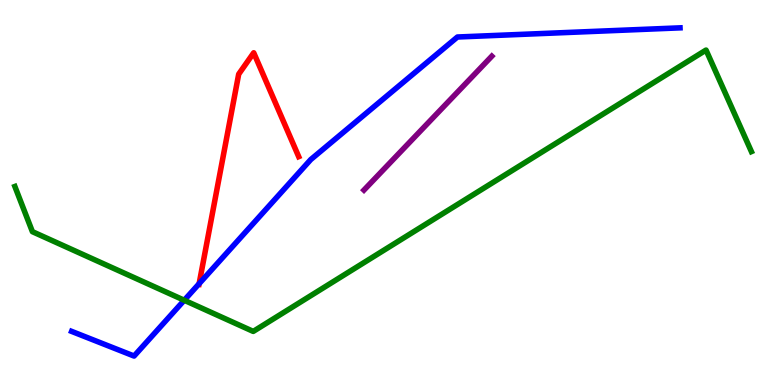[{'lines': ['blue', 'red'], 'intersections': [{'x': 2.57, 'y': 2.63}]}, {'lines': ['green', 'red'], 'intersections': []}, {'lines': ['purple', 'red'], 'intersections': []}, {'lines': ['blue', 'green'], 'intersections': [{'x': 2.38, 'y': 2.2}]}, {'lines': ['blue', 'purple'], 'intersections': []}, {'lines': ['green', 'purple'], 'intersections': []}]